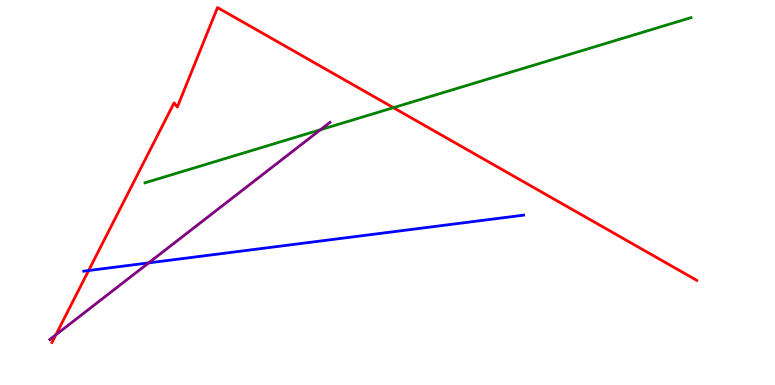[{'lines': ['blue', 'red'], 'intersections': [{'x': 1.14, 'y': 2.97}]}, {'lines': ['green', 'red'], 'intersections': [{'x': 5.08, 'y': 7.2}]}, {'lines': ['purple', 'red'], 'intersections': [{'x': 0.721, 'y': 1.3}]}, {'lines': ['blue', 'green'], 'intersections': []}, {'lines': ['blue', 'purple'], 'intersections': [{'x': 1.92, 'y': 3.17}]}, {'lines': ['green', 'purple'], 'intersections': [{'x': 4.14, 'y': 6.63}]}]